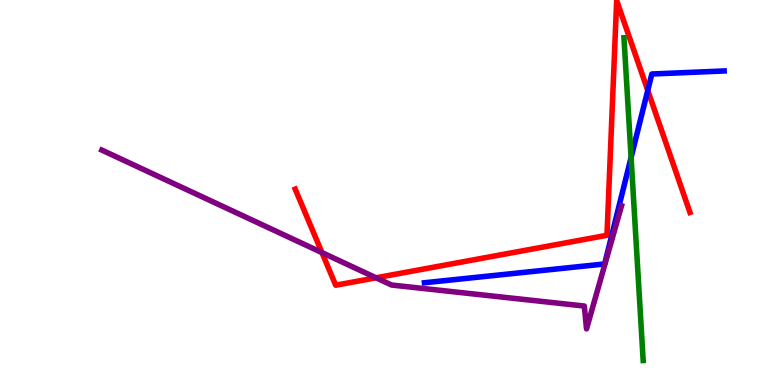[{'lines': ['blue', 'red'], 'intersections': [{'x': 8.36, 'y': 7.65}]}, {'lines': ['green', 'red'], 'intersections': []}, {'lines': ['purple', 'red'], 'intersections': [{'x': 4.15, 'y': 3.44}, {'x': 4.85, 'y': 2.78}]}, {'lines': ['blue', 'green'], 'intersections': [{'x': 8.14, 'y': 5.91}]}, {'lines': ['blue', 'purple'], 'intersections': []}, {'lines': ['green', 'purple'], 'intersections': []}]